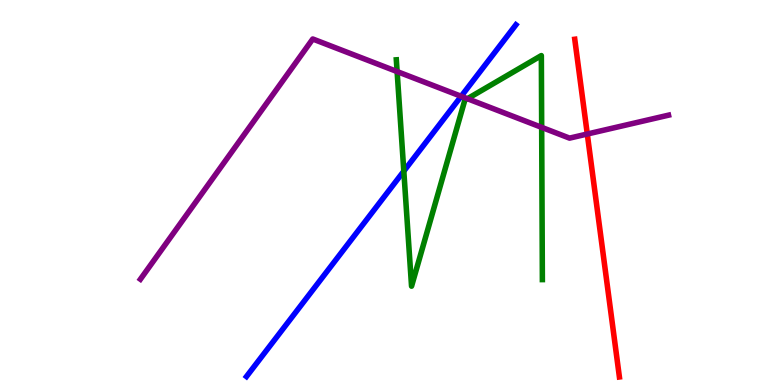[{'lines': ['blue', 'red'], 'intersections': []}, {'lines': ['green', 'red'], 'intersections': []}, {'lines': ['purple', 'red'], 'intersections': [{'x': 7.58, 'y': 6.52}]}, {'lines': ['blue', 'green'], 'intersections': [{'x': 5.21, 'y': 5.55}]}, {'lines': ['blue', 'purple'], 'intersections': [{'x': 5.95, 'y': 7.5}]}, {'lines': ['green', 'purple'], 'intersections': [{'x': 5.12, 'y': 8.14}, {'x': 6.03, 'y': 7.44}, {'x': 6.99, 'y': 6.69}]}]